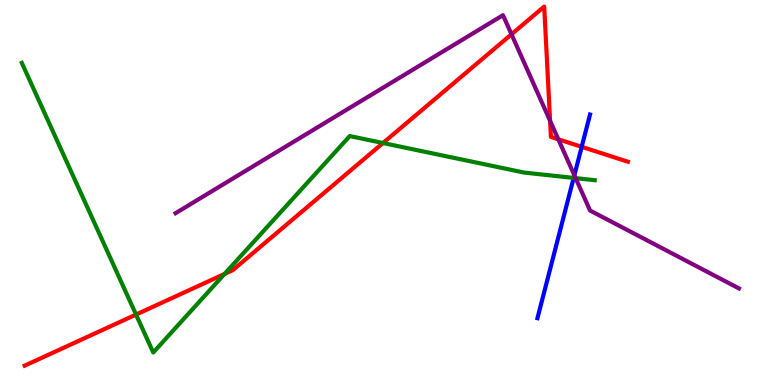[{'lines': ['blue', 'red'], 'intersections': [{'x': 7.51, 'y': 6.19}]}, {'lines': ['green', 'red'], 'intersections': [{'x': 1.76, 'y': 1.83}, {'x': 2.9, 'y': 2.88}, {'x': 4.94, 'y': 6.29}]}, {'lines': ['purple', 'red'], 'intersections': [{'x': 6.6, 'y': 9.11}, {'x': 7.1, 'y': 6.86}, {'x': 7.2, 'y': 6.38}]}, {'lines': ['blue', 'green'], 'intersections': [{'x': 7.4, 'y': 5.38}]}, {'lines': ['blue', 'purple'], 'intersections': [{'x': 7.41, 'y': 5.45}]}, {'lines': ['green', 'purple'], 'intersections': [{'x': 7.43, 'y': 5.37}]}]